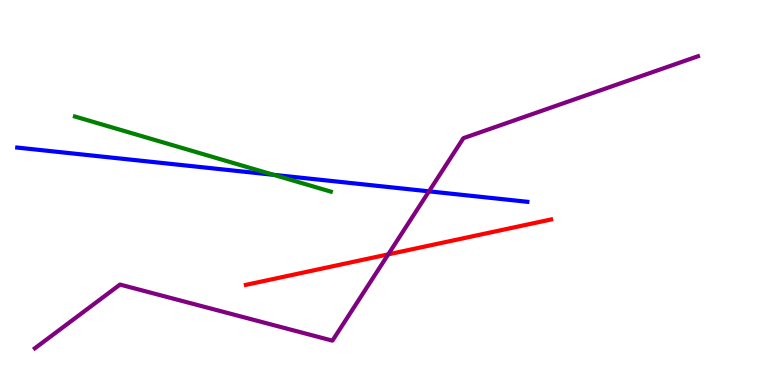[{'lines': ['blue', 'red'], 'intersections': []}, {'lines': ['green', 'red'], 'intersections': []}, {'lines': ['purple', 'red'], 'intersections': [{'x': 5.01, 'y': 3.39}]}, {'lines': ['blue', 'green'], 'intersections': [{'x': 3.53, 'y': 5.46}]}, {'lines': ['blue', 'purple'], 'intersections': [{'x': 5.54, 'y': 5.03}]}, {'lines': ['green', 'purple'], 'intersections': []}]